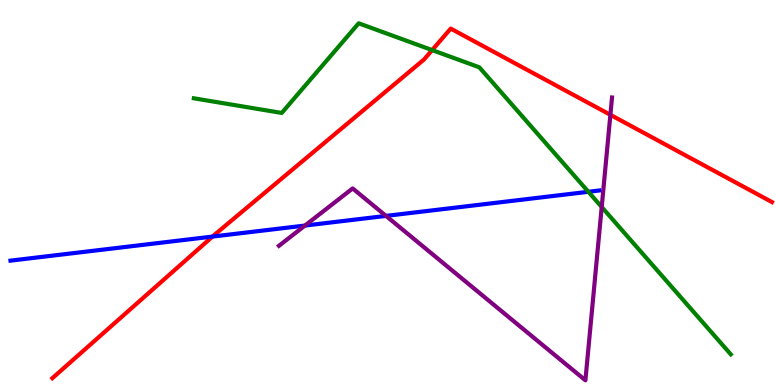[{'lines': ['blue', 'red'], 'intersections': [{'x': 2.74, 'y': 3.86}]}, {'lines': ['green', 'red'], 'intersections': [{'x': 5.58, 'y': 8.7}]}, {'lines': ['purple', 'red'], 'intersections': [{'x': 7.88, 'y': 7.02}]}, {'lines': ['blue', 'green'], 'intersections': [{'x': 7.59, 'y': 5.02}]}, {'lines': ['blue', 'purple'], 'intersections': [{'x': 3.93, 'y': 4.14}, {'x': 4.98, 'y': 4.39}]}, {'lines': ['green', 'purple'], 'intersections': [{'x': 7.76, 'y': 4.62}]}]